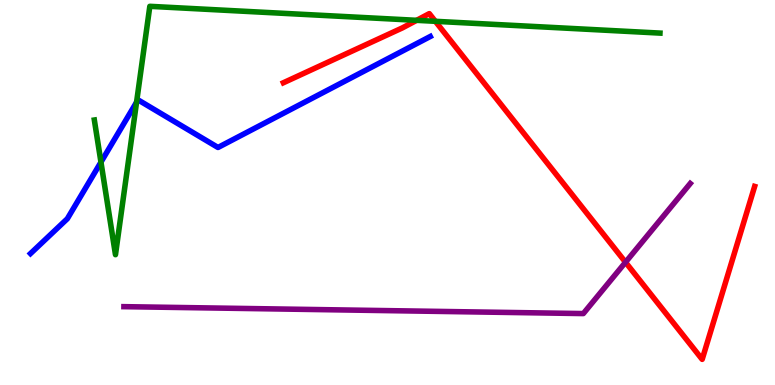[{'lines': ['blue', 'red'], 'intersections': []}, {'lines': ['green', 'red'], 'intersections': [{'x': 5.38, 'y': 9.47}, {'x': 5.62, 'y': 9.45}]}, {'lines': ['purple', 'red'], 'intersections': [{'x': 8.07, 'y': 3.19}]}, {'lines': ['blue', 'green'], 'intersections': [{'x': 1.3, 'y': 5.79}, {'x': 1.76, 'y': 7.35}]}, {'lines': ['blue', 'purple'], 'intersections': []}, {'lines': ['green', 'purple'], 'intersections': []}]